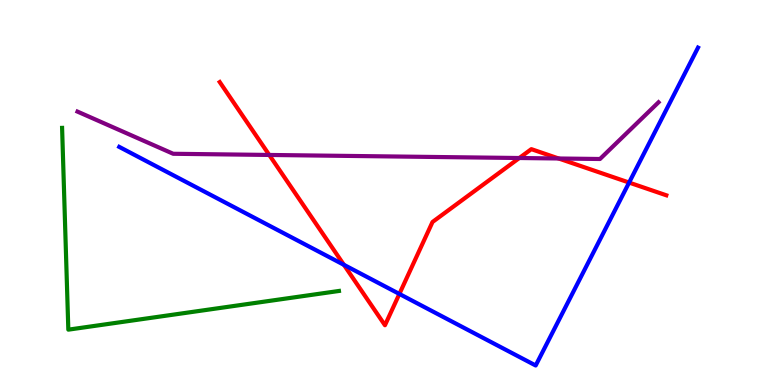[{'lines': ['blue', 'red'], 'intersections': [{'x': 4.44, 'y': 3.12}, {'x': 5.15, 'y': 2.37}, {'x': 8.12, 'y': 5.26}]}, {'lines': ['green', 'red'], 'intersections': []}, {'lines': ['purple', 'red'], 'intersections': [{'x': 3.47, 'y': 5.98}, {'x': 6.7, 'y': 5.9}, {'x': 7.21, 'y': 5.88}]}, {'lines': ['blue', 'green'], 'intersections': []}, {'lines': ['blue', 'purple'], 'intersections': []}, {'lines': ['green', 'purple'], 'intersections': []}]